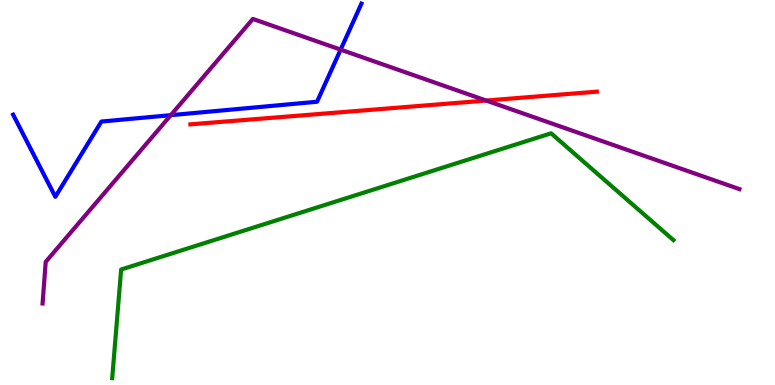[{'lines': ['blue', 'red'], 'intersections': []}, {'lines': ['green', 'red'], 'intersections': []}, {'lines': ['purple', 'red'], 'intersections': [{'x': 6.27, 'y': 7.39}]}, {'lines': ['blue', 'green'], 'intersections': []}, {'lines': ['blue', 'purple'], 'intersections': [{'x': 2.2, 'y': 7.01}, {'x': 4.4, 'y': 8.71}]}, {'lines': ['green', 'purple'], 'intersections': []}]